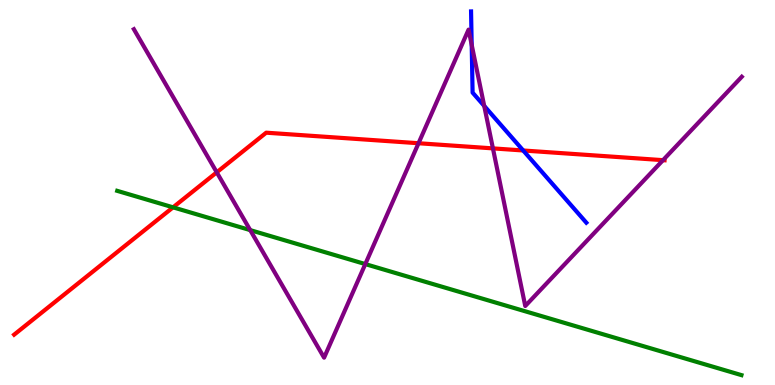[{'lines': ['blue', 'red'], 'intersections': [{'x': 6.75, 'y': 6.09}]}, {'lines': ['green', 'red'], 'intersections': [{'x': 2.23, 'y': 4.61}]}, {'lines': ['purple', 'red'], 'intersections': [{'x': 2.8, 'y': 5.52}, {'x': 5.4, 'y': 6.28}, {'x': 6.36, 'y': 6.15}, {'x': 8.55, 'y': 5.84}]}, {'lines': ['blue', 'green'], 'intersections': []}, {'lines': ['blue', 'purple'], 'intersections': [{'x': 6.09, 'y': 8.84}, {'x': 6.25, 'y': 7.25}]}, {'lines': ['green', 'purple'], 'intersections': [{'x': 3.23, 'y': 4.02}, {'x': 4.71, 'y': 3.14}]}]